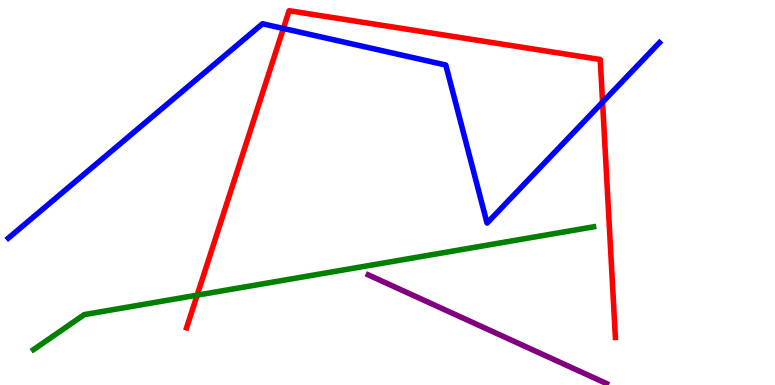[{'lines': ['blue', 'red'], 'intersections': [{'x': 3.66, 'y': 9.26}, {'x': 7.78, 'y': 7.35}]}, {'lines': ['green', 'red'], 'intersections': [{'x': 2.54, 'y': 2.33}]}, {'lines': ['purple', 'red'], 'intersections': []}, {'lines': ['blue', 'green'], 'intersections': []}, {'lines': ['blue', 'purple'], 'intersections': []}, {'lines': ['green', 'purple'], 'intersections': []}]